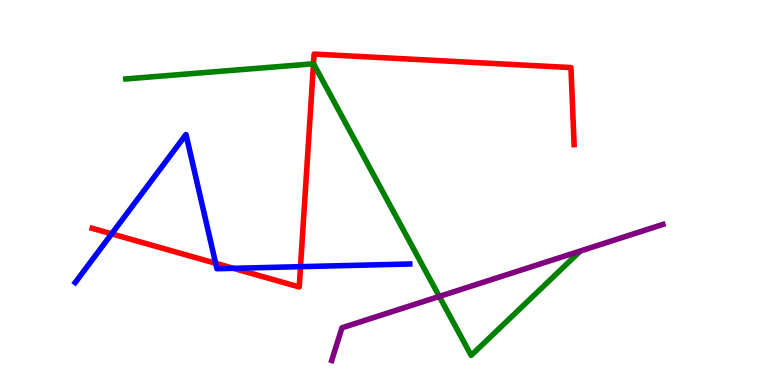[{'lines': ['blue', 'red'], 'intersections': [{'x': 1.44, 'y': 3.93}, {'x': 2.78, 'y': 3.16}, {'x': 3.01, 'y': 3.03}, {'x': 3.88, 'y': 3.07}]}, {'lines': ['green', 'red'], 'intersections': [{'x': 4.05, 'y': 8.34}]}, {'lines': ['purple', 'red'], 'intersections': []}, {'lines': ['blue', 'green'], 'intersections': []}, {'lines': ['blue', 'purple'], 'intersections': []}, {'lines': ['green', 'purple'], 'intersections': [{'x': 5.67, 'y': 2.3}]}]